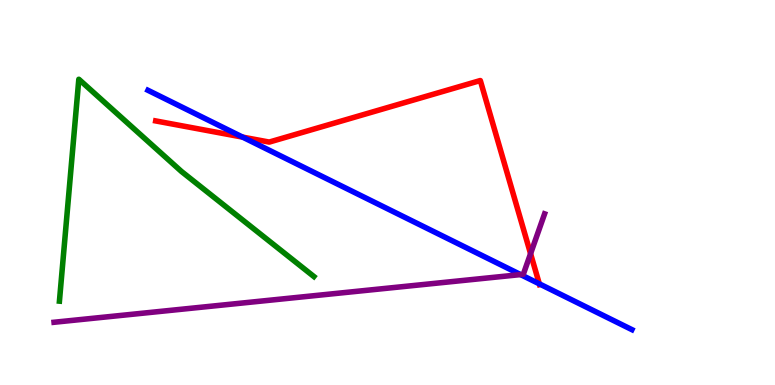[{'lines': ['blue', 'red'], 'intersections': [{'x': 3.13, 'y': 6.44}, {'x': 6.96, 'y': 2.63}]}, {'lines': ['green', 'red'], 'intersections': []}, {'lines': ['purple', 'red'], 'intersections': [{'x': 6.85, 'y': 3.41}]}, {'lines': ['blue', 'green'], 'intersections': []}, {'lines': ['blue', 'purple'], 'intersections': [{'x': 6.72, 'y': 2.87}]}, {'lines': ['green', 'purple'], 'intersections': []}]